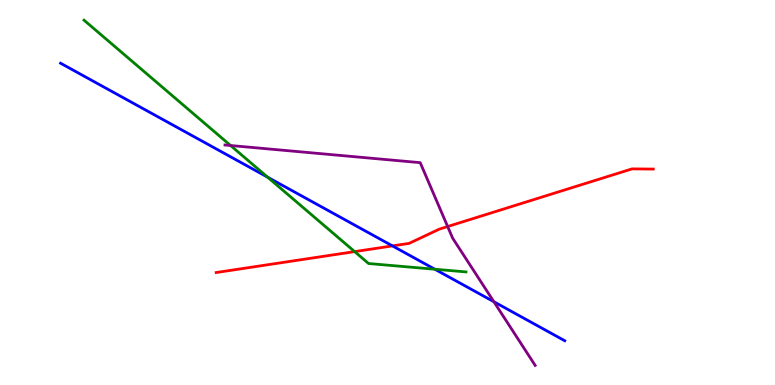[{'lines': ['blue', 'red'], 'intersections': [{'x': 5.06, 'y': 3.61}]}, {'lines': ['green', 'red'], 'intersections': [{'x': 4.58, 'y': 3.46}]}, {'lines': ['purple', 'red'], 'intersections': [{'x': 5.78, 'y': 4.12}]}, {'lines': ['blue', 'green'], 'intersections': [{'x': 3.45, 'y': 5.4}, {'x': 5.61, 'y': 3.01}]}, {'lines': ['blue', 'purple'], 'intersections': [{'x': 6.37, 'y': 2.16}]}, {'lines': ['green', 'purple'], 'intersections': [{'x': 2.98, 'y': 6.22}]}]